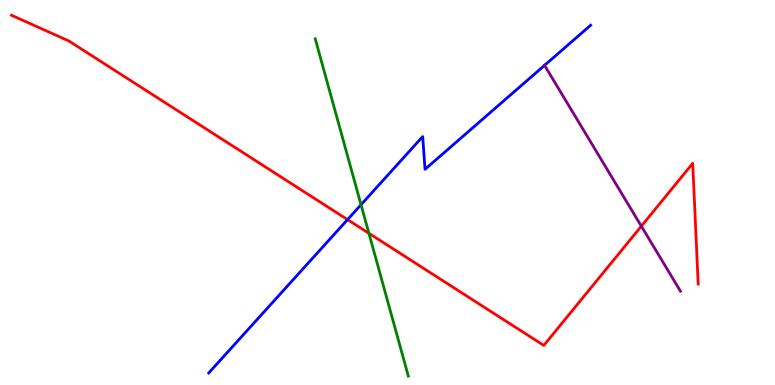[{'lines': ['blue', 'red'], 'intersections': [{'x': 4.48, 'y': 4.3}]}, {'lines': ['green', 'red'], 'intersections': [{'x': 4.76, 'y': 3.94}]}, {'lines': ['purple', 'red'], 'intersections': [{'x': 8.28, 'y': 4.13}]}, {'lines': ['blue', 'green'], 'intersections': [{'x': 4.66, 'y': 4.68}]}, {'lines': ['blue', 'purple'], 'intersections': [{'x': 7.03, 'y': 8.3}]}, {'lines': ['green', 'purple'], 'intersections': []}]